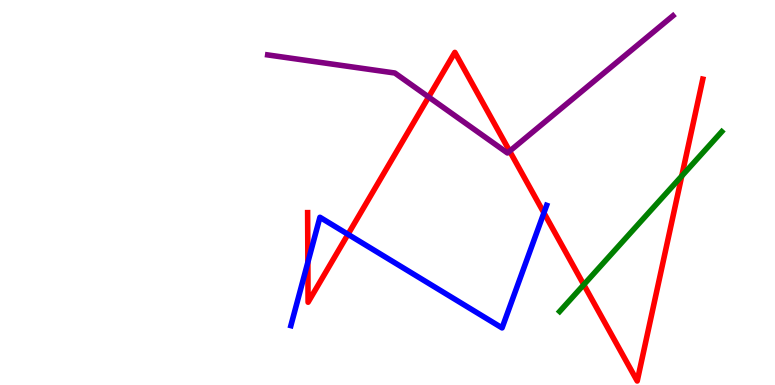[{'lines': ['blue', 'red'], 'intersections': [{'x': 3.97, 'y': 3.19}, {'x': 4.49, 'y': 3.91}, {'x': 7.02, 'y': 4.47}]}, {'lines': ['green', 'red'], 'intersections': [{'x': 7.53, 'y': 2.61}, {'x': 8.8, 'y': 5.43}]}, {'lines': ['purple', 'red'], 'intersections': [{'x': 5.53, 'y': 7.48}, {'x': 6.58, 'y': 6.07}]}, {'lines': ['blue', 'green'], 'intersections': []}, {'lines': ['blue', 'purple'], 'intersections': []}, {'lines': ['green', 'purple'], 'intersections': []}]